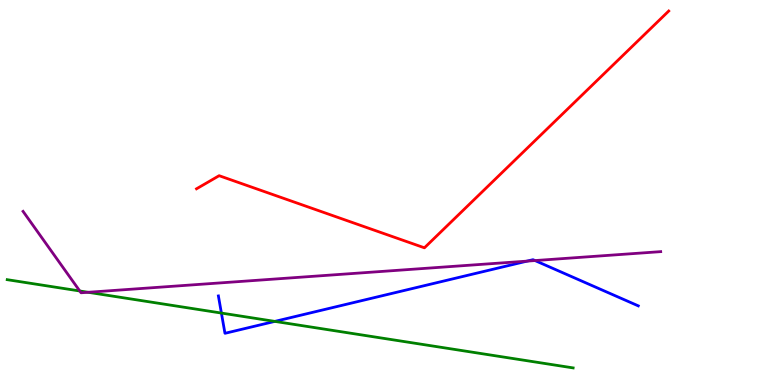[{'lines': ['blue', 'red'], 'intersections': []}, {'lines': ['green', 'red'], 'intersections': []}, {'lines': ['purple', 'red'], 'intersections': []}, {'lines': ['blue', 'green'], 'intersections': [{'x': 2.86, 'y': 1.87}, {'x': 3.55, 'y': 1.65}]}, {'lines': ['blue', 'purple'], 'intersections': [{'x': 6.8, 'y': 3.22}, {'x': 6.9, 'y': 3.23}]}, {'lines': ['green', 'purple'], 'intersections': [{'x': 1.03, 'y': 2.44}, {'x': 1.14, 'y': 2.41}]}]